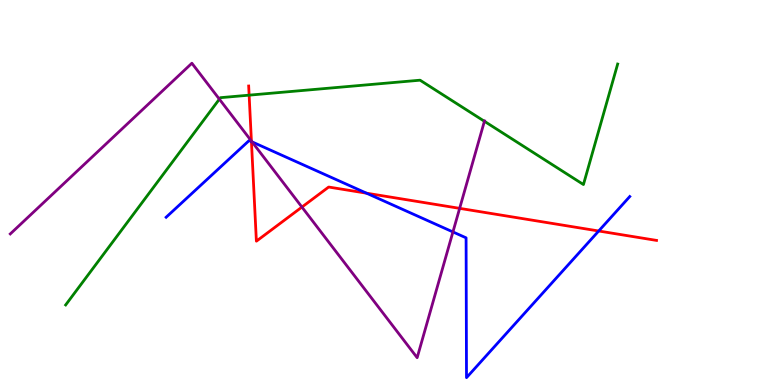[{'lines': ['blue', 'red'], 'intersections': [{'x': 3.24, 'y': 6.32}, {'x': 4.73, 'y': 4.98}, {'x': 7.73, 'y': 4.0}]}, {'lines': ['green', 'red'], 'intersections': [{'x': 3.21, 'y': 7.53}]}, {'lines': ['purple', 'red'], 'intersections': [{'x': 3.24, 'y': 6.34}, {'x': 3.9, 'y': 4.62}, {'x': 5.93, 'y': 4.59}]}, {'lines': ['blue', 'green'], 'intersections': []}, {'lines': ['blue', 'purple'], 'intersections': [{'x': 3.25, 'y': 6.32}, {'x': 5.84, 'y': 3.98}]}, {'lines': ['green', 'purple'], 'intersections': [{'x': 2.83, 'y': 7.42}, {'x': 6.25, 'y': 6.85}]}]